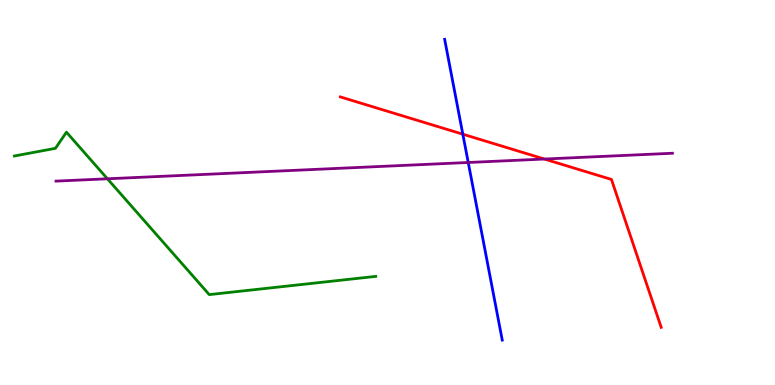[{'lines': ['blue', 'red'], 'intersections': [{'x': 5.97, 'y': 6.51}]}, {'lines': ['green', 'red'], 'intersections': []}, {'lines': ['purple', 'red'], 'intersections': [{'x': 7.02, 'y': 5.87}]}, {'lines': ['blue', 'green'], 'intersections': []}, {'lines': ['blue', 'purple'], 'intersections': [{'x': 6.04, 'y': 5.78}]}, {'lines': ['green', 'purple'], 'intersections': [{'x': 1.39, 'y': 5.36}]}]